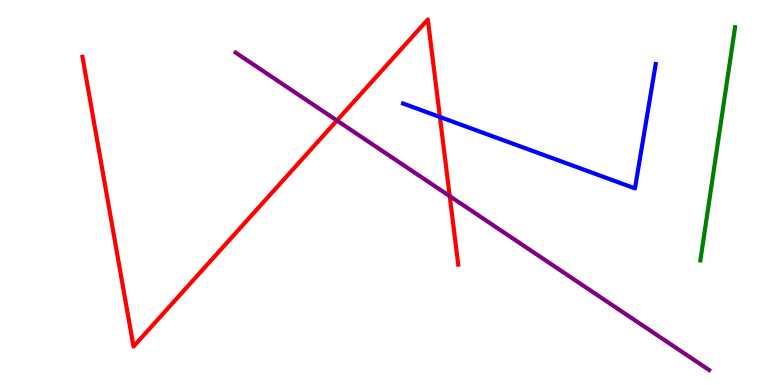[{'lines': ['blue', 'red'], 'intersections': [{'x': 5.68, 'y': 6.96}]}, {'lines': ['green', 'red'], 'intersections': []}, {'lines': ['purple', 'red'], 'intersections': [{'x': 4.35, 'y': 6.87}, {'x': 5.8, 'y': 4.91}]}, {'lines': ['blue', 'green'], 'intersections': []}, {'lines': ['blue', 'purple'], 'intersections': []}, {'lines': ['green', 'purple'], 'intersections': []}]